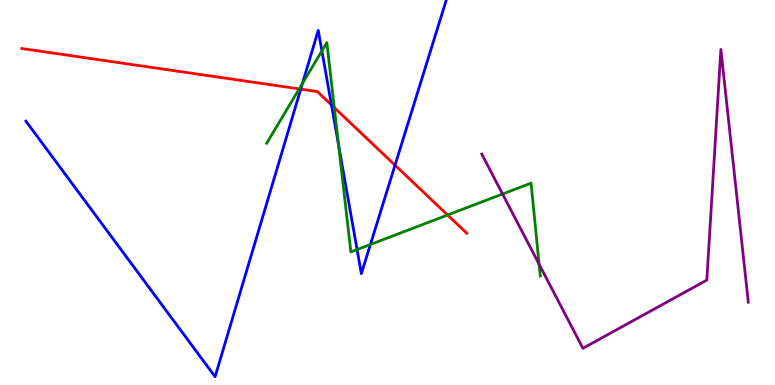[{'lines': ['blue', 'red'], 'intersections': [{'x': 3.88, 'y': 7.69}, {'x': 4.28, 'y': 7.27}, {'x': 5.1, 'y': 5.71}]}, {'lines': ['green', 'red'], 'intersections': [{'x': 3.86, 'y': 7.69}, {'x': 4.31, 'y': 7.2}, {'x': 5.78, 'y': 4.42}]}, {'lines': ['purple', 'red'], 'intersections': []}, {'lines': ['blue', 'green'], 'intersections': [{'x': 3.9, 'y': 7.83}, {'x': 4.15, 'y': 8.68}, {'x': 4.37, 'y': 6.22}, {'x': 4.61, 'y': 3.52}, {'x': 4.78, 'y': 3.65}]}, {'lines': ['blue', 'purple'], 'intersections': []}, {'lines': ['green', 'purple'], 'intersections': [{'x': 6.48, 'y': 4.96}, {'x': 6.96, 'y': 3.14}]}]